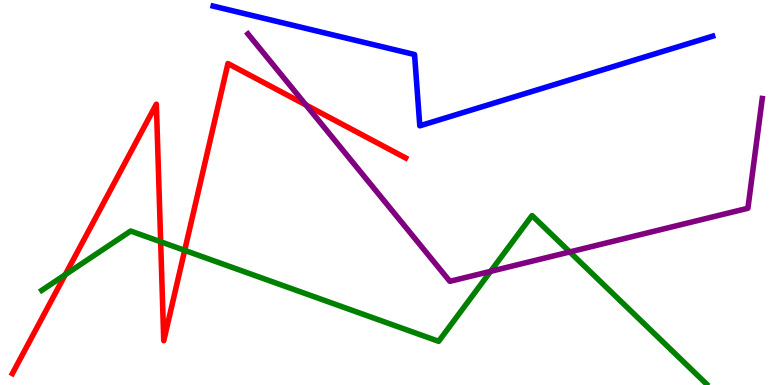[{'lines': ['blue', 'red'], 'intersections': []}, {'lines': ['green', 'red'], 'intersections': [{'x': 0.842, 'y': 2.86}, {'x': 2.07, 'y': 3.72}, {'x': 2.38, 'y': 3.5}]}, {'lines': ['purple', 'red'], 'intersections': [{'x': 3.95, 'y': 7.27}]}, {'lines': ['blue', 'green'], 'intersections': []}, {'lines': ['blue', 'purple'], 'intersections': []}, {'lines': ['green', 'purple'], 'intersections': [{'x': 6.33, 'y': 2.95}, {'x': 7.35, 'y': 3.46}]}]